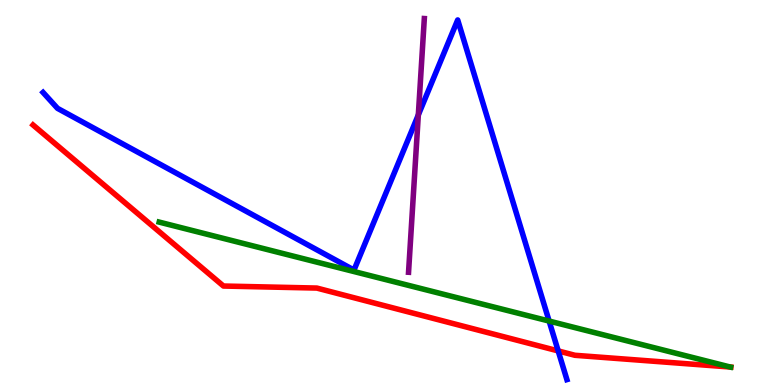[{'lines': ['blue', 'red'], 'intersections': [{'x': 7.2, 'y': 0.885}]}, {'lines': ['green', 'red'], 'intersections': [{'x': 9.42, 'y': 0.467}]}, {'lines': ['purple', 'red'], 'intersections': []}, {'lines': ['blue', 'green'], 'intersections': [{'x': 7.09, 'y': 1.66}]}, {'lines': ['blue', 'purple'], 'intersections': [{'x': 5.4, 'y': 7.02}]}, {'lines': ['green', 'purple'], 'intersections': []}]